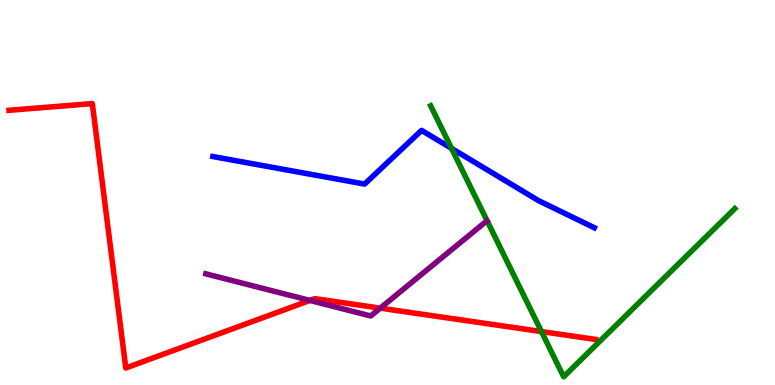[{'lines': ['blue', 'red'], 'intersections': []}, {'lines': ['green', 'red'], 'intersections': [{'x': 6.99, 'y': 1.39}]}, {'lines': ['purple', 'red'], 'intersections': [{'x': 4.0, 'y': 2.2}, {'x': 4.91, 'y': 2.0}]}, {'lines': ['blue', 'green'], 'intersections': [{'x': 5.83, 'y': 6.15}]}, {'lines': ['blue', 'purple'], 'intersections': []}, {'lines': ['green', 'purple'], 'intersections': []}]